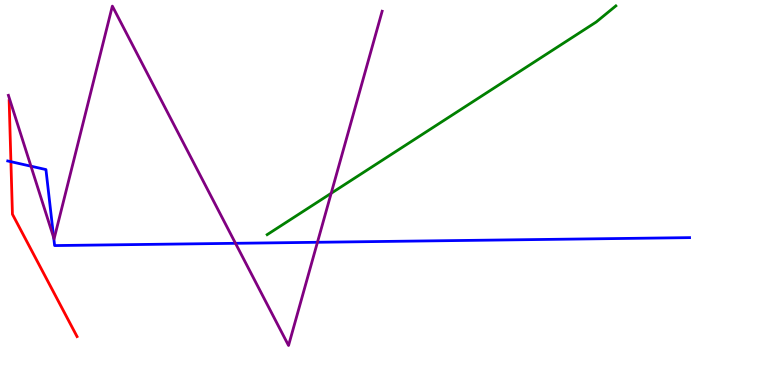[{'lines': ['blue', 'red'], 'intersections': [{'x': 0.141, 'y': 5.8}]}, {'lines': ['green', 'red'], 'intersections': []}, {'lines': ['purple', 'red'], 'intersections': []}, {'lines': ['blue', 'green'], 'intersections': []}, {'lines': ['blue', 'purple'], 'intersections': [{'x': 0.399, 'y': 5.68}, {'x': 0.693, 'y': 3.82}, {'x': 3.04, 'y': 3.68}, {'x': 4.1, 'y': 3.71}]}, {'lines': ['green', 'purple'], 'intersections': [{'x': 4.27, 'y': 4.98}]}]